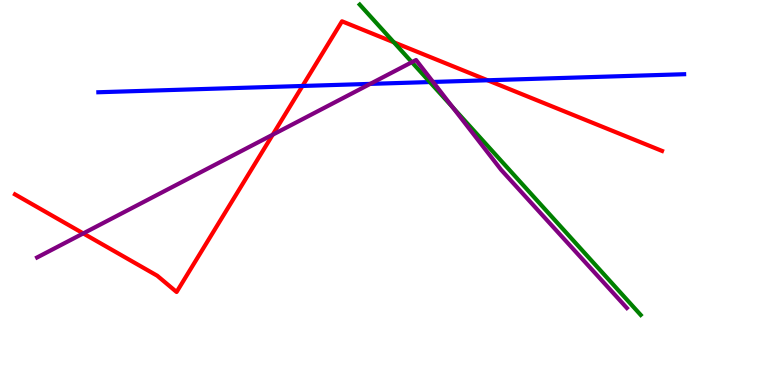[{'lines': ['blue', 'red'], 'intersections': [{'x': 3.9, 'y': 7.77}, {'x': 6.29, 'y': 7.92}]}, {'lines': ['green', 'red'], 'intersections': [{'x': 5.08, 'y': 8.9}]}, {'lines': ['purple', 'red'], 'intersections': [{'x': 1.07, 'y': 3.94}, {'x': 3.52, 'y': 6.5}]}, {'lines': ['blue', 'green'], 'intersections': [{'x': 5.55, 'y': 7.87}]}, {'lines': ['blue', 'purple'], 'intersections': [{'x': 4.78, 'y': 7.82}, {'x': 5.59, 'y': 7.87}]}, {'lines': ['green', 'purple'], 'intersections': [{'x': 5.31, 'y': 8.38}, {'x': 5.84, 'y': 7.21}]}]